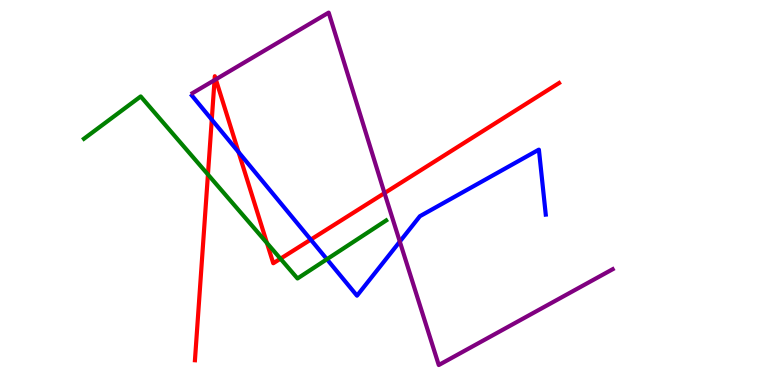[{'lines': ['blue', 'red'], 'intersections': [{'x': 2.73, 'y': 6.89}, {'x': 3.08, 'y': 6.05}, {'x': 4.01, 'y': 3.78}]}, {'lines': ['green', 'red'], 'intersections': [{'x': 2.68, 'y': 5.47}, {'x': 3.44, 'y': 3.69}, {'x': 3.62, 'y': 3.28}]}, {'lines': ['purple', 'red'], 'intersections': [{'x': 2.77, 'y': 7.92}, {'x': 2.78, 'y': 7.94}, {'x': 4.96, 'y': 4.98}]}, {'lines': ['blue', 'green'], 'intersections': [{'x': 4.22, 'y': 3.27}]}, {'lines': ['blue', 'purple'], 'intersections': [{'x': 5.16, 'y': 3.72}]}, {'lines': ['green', 'purple'], 'intersections': []}]